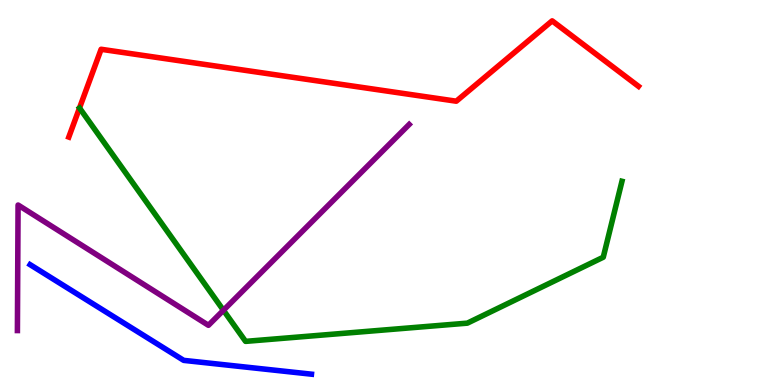[{'lines': ['blue', 'red'], 'intersections': []}, {'lines': ['green', 'red'], 'intersections': []}, {'lines': ['purple', 'red'], 'intersections': []}, {'lines': ['blue', 'green'], 'intersections': []}, {'lines': ['blue', 'purple'], 'intersections': []}, {'lines': ['green', 'purple'], 'intersections': [{'x': 2.88, 'y': 1.94}]}]